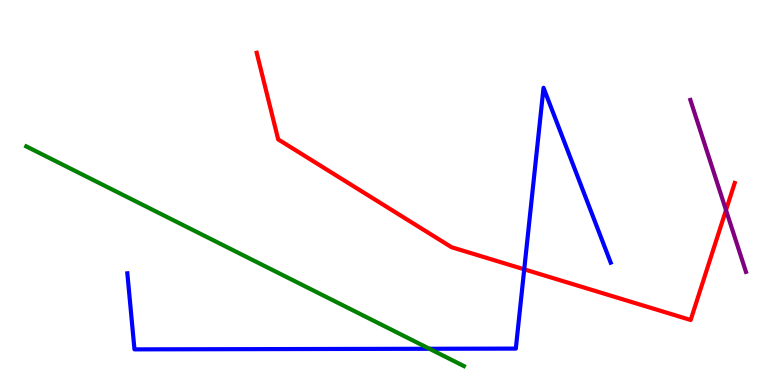[{'lines': ['blue', 'red'], 'intersections': [{'x': 6.76, 'y': 3.0}]}, {'lines': ['green', 'red'], 'intersections': []}, {'lines': ['purple', 'red'], 'intersections': [{'x': 9.37, 'y': 4.54}]}, {'lines': ['blue', 'green'], 'intersections': [{'x': 5.54, 'y': 0.941}]}, {'lines': ['blue', 'purple'], 'intersections': []}, {'lines': ['green', 'purple'], 'intersections': []}]